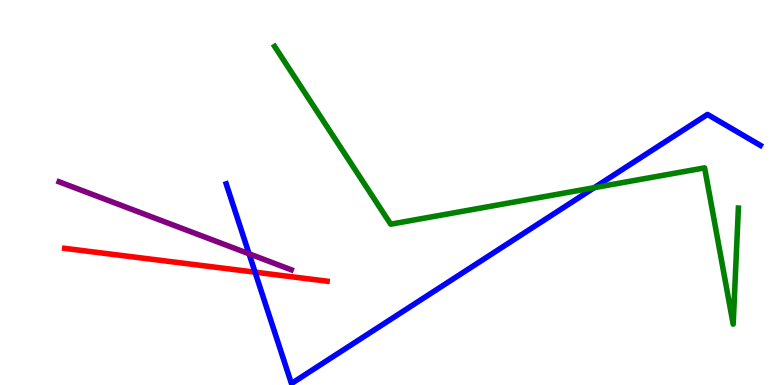[{'lines': ['blue', 'red'], 'intersections': [{'x': 3.29, 'y': 2.93}]}, {'lines': ['green', 'red'], 'intersections': []}, {'lines': ['purple', 'red'], 'intersections': []}, {'lines': ['blue', 'green'], 'intersections': [{'x': 7.67, 'y': 5.13}]}, {'lines': ['blue', 'purple'], 'intersections': [{'x': 3.21, 'y': 3.41}]}, {'lines': ['green', 'purple'], 'intersections': []}]